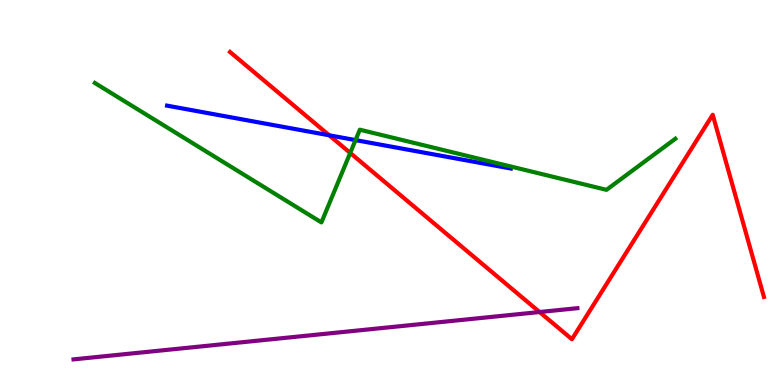[{'lines': ['blue', 'red'], 'intersections': [{'x': 4.25, 'y': 6.49}]}, {'lines': ['green', 'red'], 'intersections': [{'x': 4.52, 'y': 6.03}]}, {'lines': ['purple', 'red'], 'intersections': [{'x': 6.96, 'y': 1.9}]}, {'lines': ['blue', 'green'], 'intersections': [{'x': 4.59, 'y': 6.36}]}, {'lines': ['blue', 'purple'], 'intersections': []}, {'lines': ['green', 'purple'], 'intersections': []}]